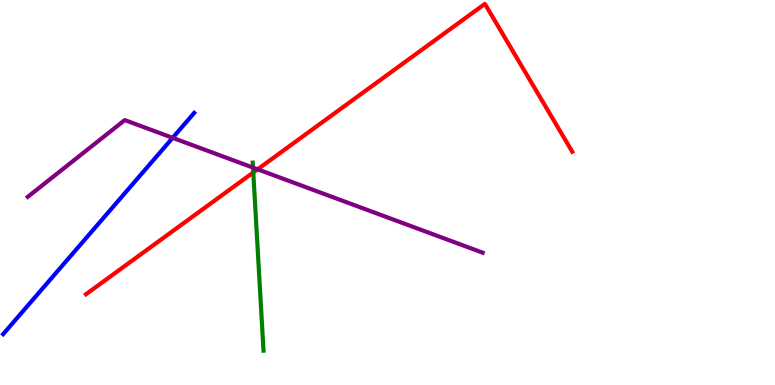[{'lines': ['blue', 'red'], 'intersections': []}, {'lines': ['green', 'red'], 'intersections': [{'x': 3.27, 'y': 5.52}]}, {'lines': ['purple', 'red'], 'intersections': [{'x': 3.32, 'y': 5.6}]}, {'lines': ['blue', 'green'], 'intersections': []}, {'lines': ['blue', 'purple'], 'intersections': [{'x': 2.23, 'y': 6.42}]}, {'lines': ['green', 'purple'], 'intersections': [{'x': 3.26, 'y': 5.65}]}]